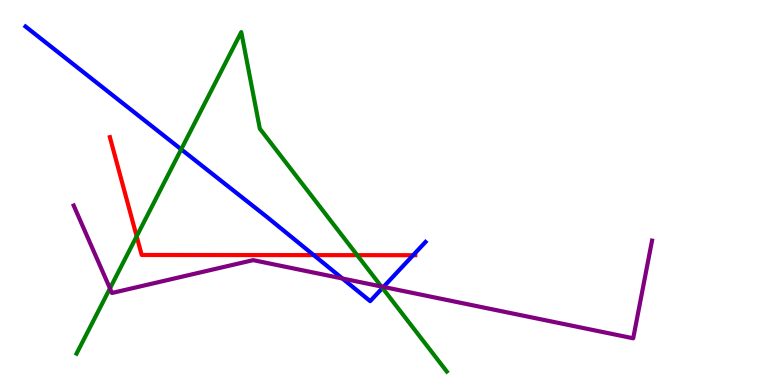[{'lines': ['blue', 'red'], 'intersections': [{'x': 4.05, 'y': 3.37}, {'x': 5.33, 'y': 3.37}]}, {'lines': ['green', 'red'], 'intersections': [{'x': 1.76, 'y': 3.86}, {'x': 4.61, 'y': 3.37}]}, {'lines': ['purple', 'red'], 'intersections': []}, {'lines': ['blue', 'green'], 'intersections': [{'x': 2.34, 'y': 6.12}, {'x': 4.94, 'y': 2.52}]}, {'lines': ['blue', 'purple'], 'intersections': [{'x': 4.42, 'y': 2.77}, {'x': 4.95, 'y': 2.55}]}, {'lines': ['green', 'purple'], 'intersections': [{'x': 1.42, 'y': 2.51}, {'x': 4.92, 'y': 2.56}]}]